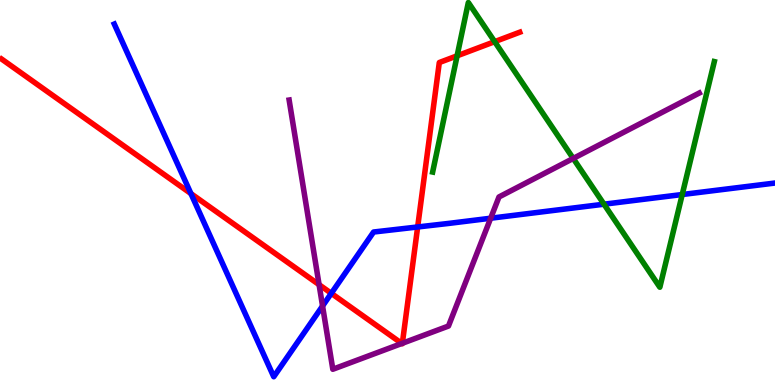[{'lines': ['blue', 'red'], 'intersections': [{'x': 2.46, 'y': 4.97}, {'x': 4.27, 'y': 2.38}, {'x': 5.39, 'y': 4.1}]}, {'lines': ['green', 'red'], 'intersections': [{'x': 5.9, 'y': 8.55}, {'x': 6.38, 'y': 8.92}]}, {'lines': ['purple', 'red'], 'intersections': [{'x': 4.12, 'y': 2.61}, {'x': 5.18, 'y': 1.08}, {'x': 5.19, 'y': 1.08}]}, {'lines': ['blue', 'green'], 'intersections': [{'x': 7.79, 'y': 4.7}, {'x': 8.8, 'y': 4.95}]}, {'lines': ['blue', 'purple'], 'intersections': [{'x': 4.16, 'y': 2.05}, {'x': 6.33, 'y': 4.33}]}, {'lines': ['green', 'purple'], 'intersections': [{'x': 7.4, 'y': 5.88}]}]